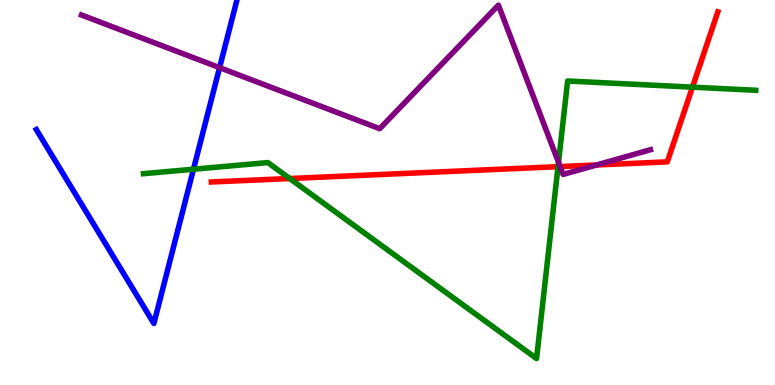[{'lines': ['blue', 'red'], 'intersections': []}, {'lines': ['green', 'red'], 'intersections': [{'x': 3.74, 'y': 5.36}, {'x': 7.2, 'y': 5.67}, {'x': 8.93, 'y': 7.74}]}, {'lines': ['purple', 'red'], 'intersections': [{'x': 7.23, 'y': 5.67}, {'x': 7.7, 'y': 5.72}]}, {'lines': ['blue', 'green'], 'intersections': [{'x': 2.5, 'y': 5.6}]}, {'lines': ['blue', 'purple'], 'intersections': [{'x': 2.83, 'y': 8.24}]}, {'lines': ['green', 'purple'], 'intersections': [{'x': 7.21, 'y': 5.78}]}]